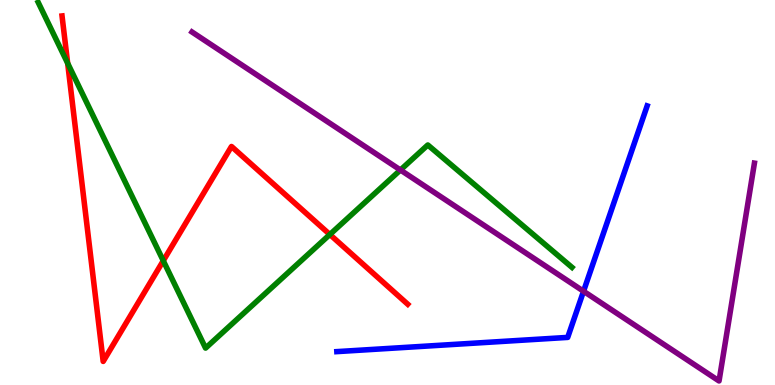[{'lines': ['blue', 'red'], 'intersections': []}, {'lines': ['green', 'red'], 'intersections': [{'x': 0.873, 'y': 8.36}, {'x': 2.11, 'y': 3.23}, {'x': 4.26, 'y': 3.91}]}, {'lines': ['purple', 'red'], 'intersections': []}, {'lines': ['blue', 'green'], 'intersections': []}, {'lines': ['blue', 'purple'], 'intersections': [{'x': 7.53, 'y': 2.44}]}, {'lines': ['green', 'purple'], 'intersections': [{'x': 5.17, 'y': 5.58}]}]